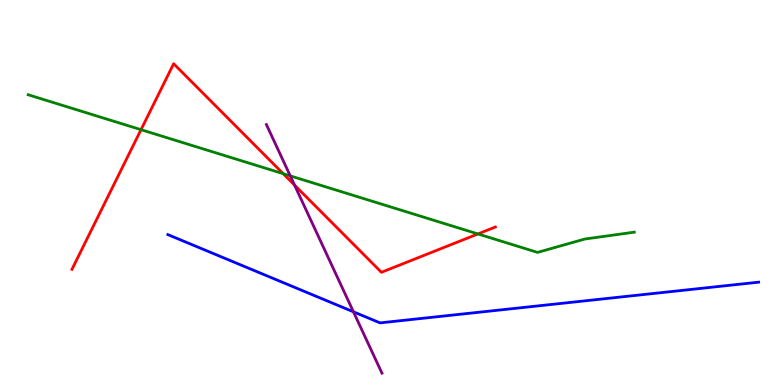[{'lines': ['blue', 'red'], 'intersections': []}, {'lines': ['green', 'red'], 'intersections': [{'x': 1.82, 'y': 6.63}, {'x': 3.65, 'y': 5.49}, {'x': 6.17, 'y': 3.92}]}, {'lines': ['purple', 'red'], 'intersections': [{'x': 3.8, 'y': 5.19}]}, {'lines': ['blue', 'green'], 'intersections': []}, {'lines': ['blue', 'purple'], 'intersections': [{'x': 4.56, 'y': 1.9}]}, {'lines': ['green', 'purple'], 'intersections': [{'x': 3.75, 'y': 5.43}]}]